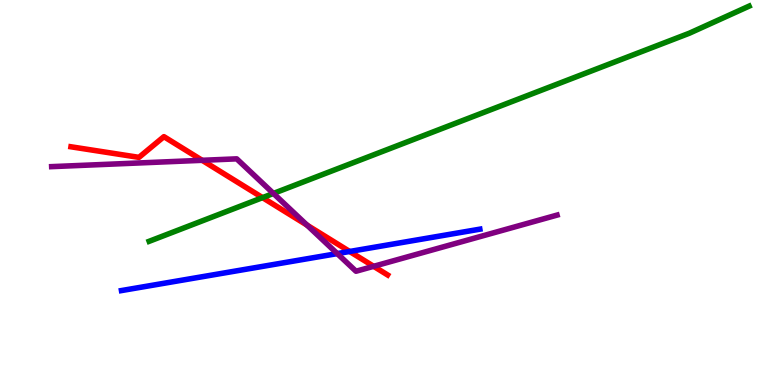[{'lines': ['blue', 'red'], 'intersections': [{'x': 4.51, 'y': 3.47}]}, {'lines': ['green', 'red'], 'intersections': [{'x': 3.39, 'y': 4.87}]}, {'lines': ['purple', 'red'], 'intersections': [{'x': 2.61, 'y': 5.84}, {'x': 3.96, 'y': 4.15}, {'x': 4.82, 'y': 3.08}]}, {'lines': ['blue', 'green'], 'intersections': []}, {'lines': ['blue', 'purple'], 'intersections': [{'x': 4.35, 'y': 3.41}]}, {'lines': ['green', 'purple'], 'intersections': [{'x': 3.53, 'y': 4.98}]}]